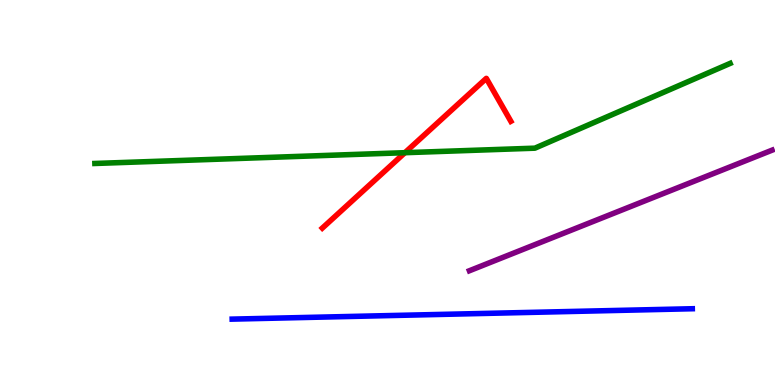[{'lines': ['blue', 'red'], 'intersections': []}, {'lines': ['green', 'red'], 'intersections': [{'x': 5.22, 'y': 6.03}]}, {'lines': ['purple', 'red'], 'intersections': []}, {'lines': ['blue', 'green'], 'intersections': []}, {'lines': ['blue', 'purple'], 'intersections': []}, {'lines': ['green', 'purple'], 'intersections': []}]